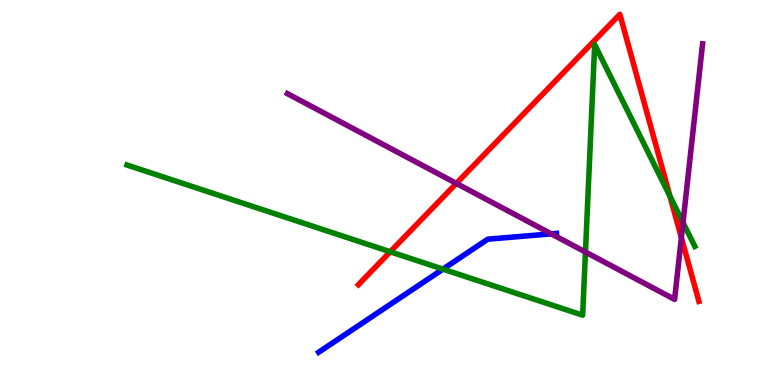[{'lines': ['blue', 'red'], 'intersections': []}, {'lines': ['green', 'red'], 'intersections': [{'x': 5.04, 'y': 3.46}, {'x': 8.64, 'y': 4.9}]}, {'lines': ['purple', 'red'], 'intersections': [{'x': 5.89, 'y': 5.24}, {'x': 8.79, 'y': 3.83}]}, {'lines': ['blue', 'green'], 'intersections': [{'x': 5.72, 'y': 3.01}]}, {'lines': ['blue', 'purple'], 'intersections': [{'x': 7.11, 'y': 3.93}]}, {'lines': ['green', 'purple'], 'intersections': [{'x': 7.55, 'y': 3.45}, {'x': 8.81, 'y': 4.22}]}]